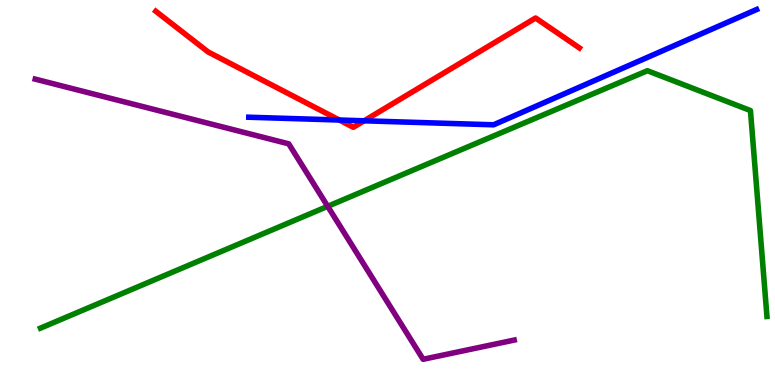[{'lines': ['blue', 'red'], 'intersections': [{'x': 4.38, 'y': 6.88}, {'x': 4.7, 'y': 6.86}]}, {'lines': ['green', 'red'], 'intersections': []}, {'lines': ['purple', 'red'], 'intersections': []}, {'lines': ['blue', 'green'], 'intersections': []}, {'lines': ['blue', 'purple'], 'intersections': []}, {'lines': ['green', 'purple'], 'intersections': [{'x': 4.23, 'y': 4.64}]}]